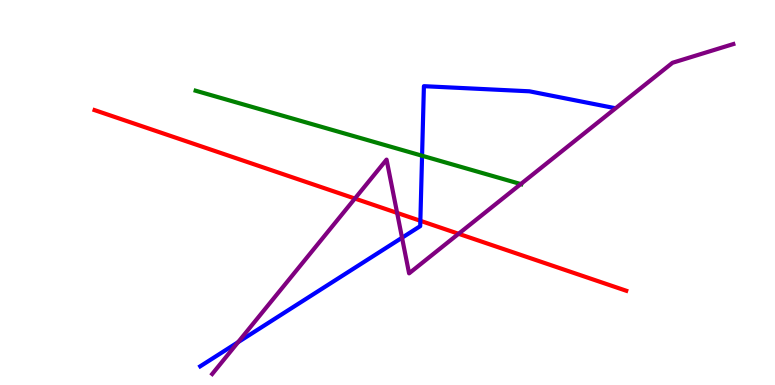[{'lines': ['blue', 'red'], 'intersections': [{'x': 5.42, 'y': 4.27}]}, {'lines': ['green', 'red'], 'intersections': []}, {'lines': ['purple', 'red'], 'intersections': [{'x': 4.58, 'y': 4.84}, {'x': 5.12, 'y': 4.47}, {'x': 5.92, 'y': 3.93}]}, {'lines': ['blue', 'green'], 'intersections': [{'x': 5.45, 'y': 5.96}]}, {'lines': ['blue', 'purple'], 'intersections': [{'x': 3.07, 'y': 1.11}, {'x': 5.19, 'y': 3.83}]}, {'lines': ['green', 'purple'], 'intersections': [{'x': 6.72, 'y': 5.22}]}]